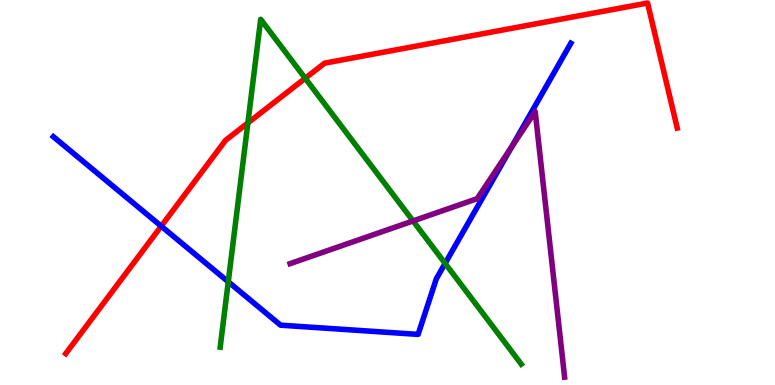[{'lines': ['blue', 'red'], 'intersections': [{'x': 2.08, 'y': 4.13}]}, {'lines': ['green', 'red'], 'intersections': [{'x': 3.2, 'y': 6.81}, {'x': 3.94, 'y': 7.97}]}, {'lines': ['purple', 'red'], 'intersections': []}, {'lines': ['blue', 'green'], 'intersections': [{'x': 2.95, 'y': 2.68}, {'x': 5.74, 'y': 3.16}]}, {'lines': ['blue', 'purple'], 'intersections': [{'x': 6.6, 'y': 6.19}]}, {'lines': ['green', 'purple'], 'intersections': [{'x': 5.33, 'y': 4.26}]}]